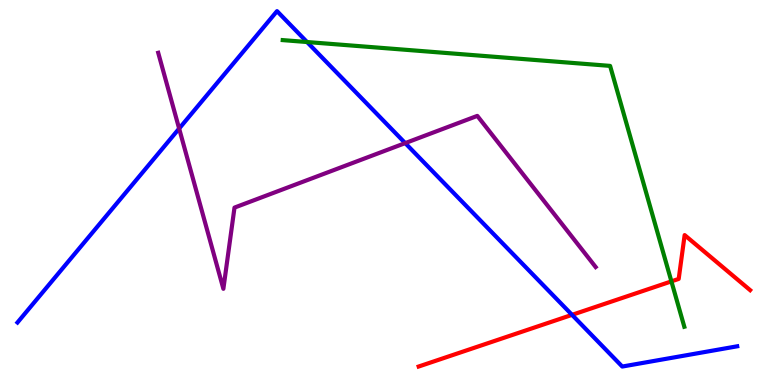[{'lines': ['blue', 'red'], 'intersections': [{'x': 7.38, 'y': 1.82}]}, {'lines': ['green', 'red'], 'intersections': [{'x': 8.66, 'y': 2.69}]}, {'lines': ['purple', 'red'], 'intersections': []}, {'lines': ['blue', 'green'], 'intersections': [{'x': 3.96, 'y': 8.91}]}, {'lines': ['blue', 'purple'], 'intersections': [{'x': 2.31, 'y': 6.66}, {'x': 5.23, 'y': 6.28}]}, {'lines': ['green', 'purple'], 'intersections': []}]